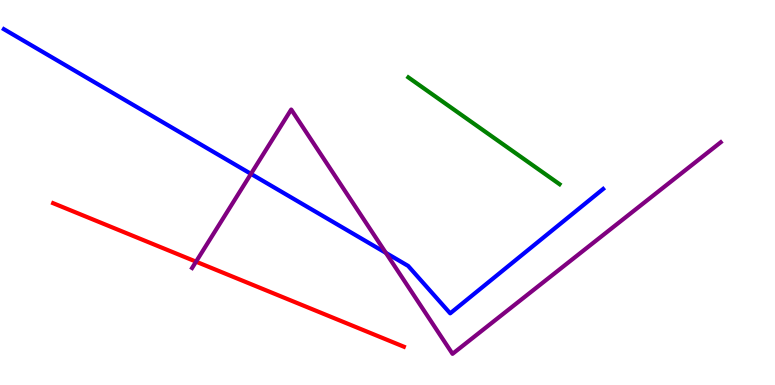[{'lines': ['blue', 'red'], 'intersections': []}, {'lines': ['green', 'red'], 'intersections': []}, {'lines': ['purple', 'red'], 'intersections': [{'x': 2.53, 'y': 3.2}]}, {'lines': ['blue', 'green'], 'intersections': []}, {'lines': ['blue', 'purple'], 'intersections': [{'x': 3.24, 'y': 5.48}, {'x': 4.98, 'y': 3.43}]}, {'lines': ['green', 'purple'], 'intersections': []}]